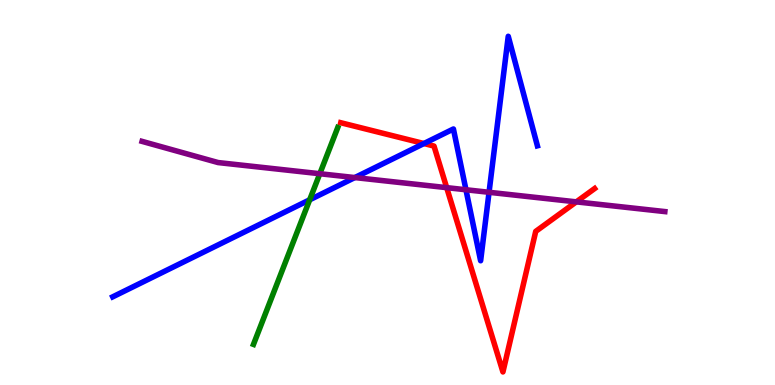[{'lines': ['blue', 'red'], 'intersections': [{'x': 5.47, 'y': 6.27}]}, {'lines': ['green', 'red'], 'intersections': []}, {'lines': ['purple', 'red'], 'intersections': [{'x': 5.76, 'y': 5.13}, {'x': 7.44, 'y': 4.76}]}, {'lines': ['blue', 'green'], 'intersections': [{'x': 4.0, 'y': 4.81}]}, {'lines': ['blue', 'purple'], 'intersections': [{'x': 4.58, 'y': 5.39}, {'x': 6.01, 'y': 5.07}, {'x': 6.31, 'y': 5.01}]}, {'lines': ['green', 'purple'], 'intersections': [{'x': 4.13, 'y': 5.49}]}]